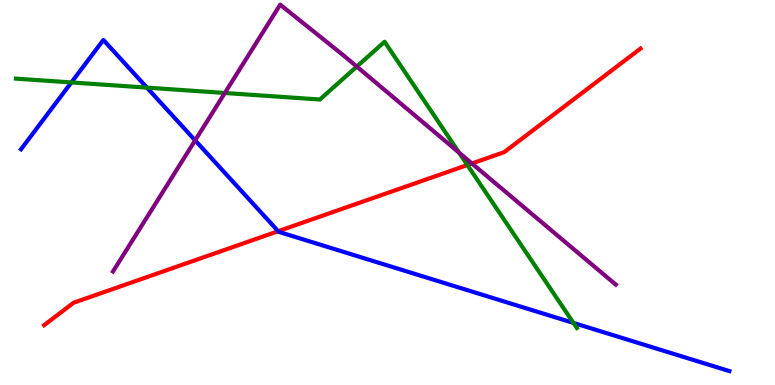[{'lines': ['blue', 'red'], 'intersections': [{'x': 3.59, 'y': 3.99}]}, {'lines': ['green', 'red'], 'intersections': [{'x': 6.03, 'y': 5.71}]}, {'lines': ['purple', 'red'], 'intersections': [{'x': 6.09, 'y': 5.75}]}, {'lines': ['blue', 'green'], 'intersections': [{'x': 0.921, 'y': 7.86}, {'x': 1.9, 'y': 7.72}, {'x': 7.4, 'y': 1.61}]}, {'lines': ['blue', 'purple'], 'intersections': [{'x': 2.52, 'y': 6.35}]}, {'lines': ['green', 'purple'], 'intersections': [{'x': 2.9, 'y': 7.58}, {'x': 4.6, 'y': 8.27}, {'x': 5.92, 'y': 6.03}]}]